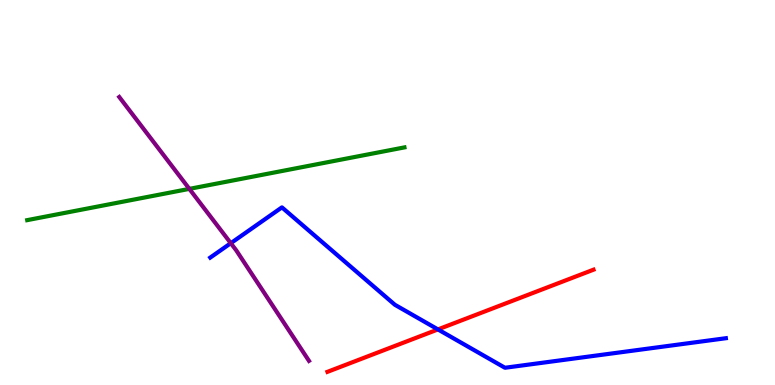[{'lines': ['blue', 'red'], 'intersections': [{'x': 5.65, 'y': 1.44}]}, {'lines': ['green', 'red'], 'intersections': []}, {'lines': ['purple', 'red'], 'intersections': []}, {'lines': ['blue', 'green'], 'intersections': []}, {'lines': ['blue', 'purple'], 'intersections': [{'x': 2.98, 'y': 3.68}]}, {'lines': ['green', 'purple'], 'intersections': [{'x': 2.44, 'y': 5.09}]}]